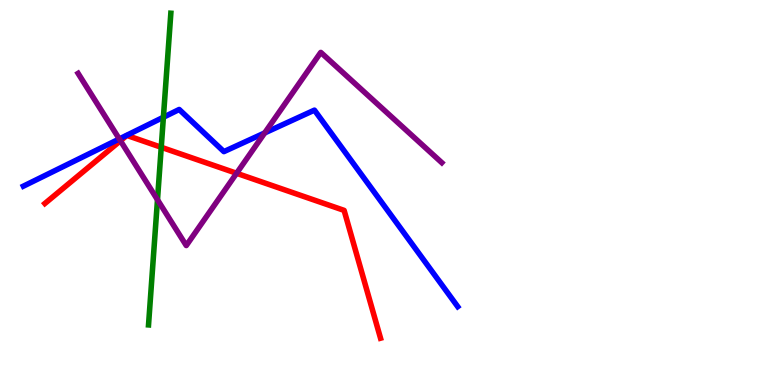[{'lines': ['blue', 'red'], 'intersections': []}, {'lines': ['green', 'red'], 'intersections': [{'x': 2.08, 'y': 6.17}]}, {'lines': ['purple', 'red'], 'intersections': [{'x': 1.55, 'y': 6.34}, {'x': 3.05, 'y': 5.5}]}, {'lines': ['blue', 'green'], 'intersections': [{'x': 2.11, 'y': 6.95}]}, {'lines': ['blue', 'purple'], 'intersections': [{'x': 1.54, 'y': 6.39}, {'x': 3.42, 'y': 6.55}]}, {'lines': ['green', 'purple'], 'intersections': [{'x': 2.03, 'y': 4.81}]}]